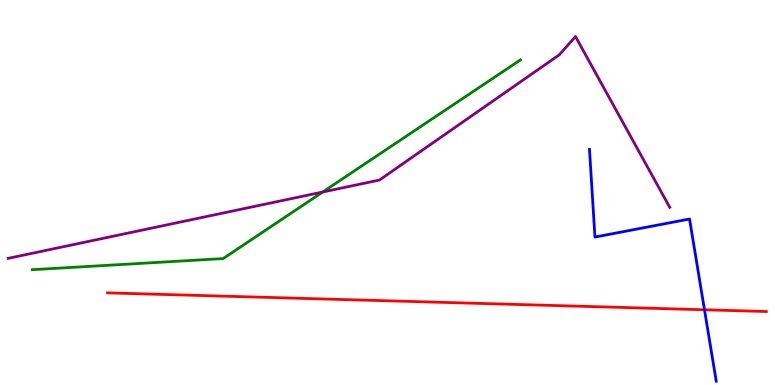[{'lines': ['blue', 'red'], 'intersections': [{'x': 9.09, 'y': 1.95}]}, {'lines': ['green', 'red'], 'intersections': []}, {'lines': ['purple', 'red'], 'intersections': []}, {'lines': ['blue', 'green'], 'intersections': []}, {'lines': ['blue', 'purple'], 'intersections': []}, {'lines': ['green', 'purple'], 'intersections': [{'x': 4.16, 'y': 5.01}]}]